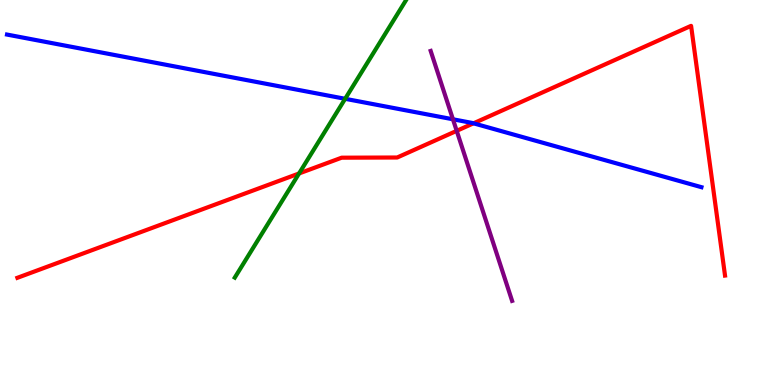[{'lines': ['blue', 'red'], 'intersections': [{'x': 6.11, 'y': 6.8}]}, {'lines': ['green', 'red'], 'intersections': [{'x': 3.86, 'y': 5.49}]}, {'lines': ['purple', 'red'], 'intersections': [{'x': 5.89, 'y': 6.6}]}, {'lines': ['blue', 'green'], 'intersections': [{'x': 4.45, 'y': 7.43}]}, {'lines': ['blue', 'purple'], 'intersections': [{'x': 5.84, 'y': 6.9}]}, {'lines': ['green', 'purple'], 'intersections': []}]